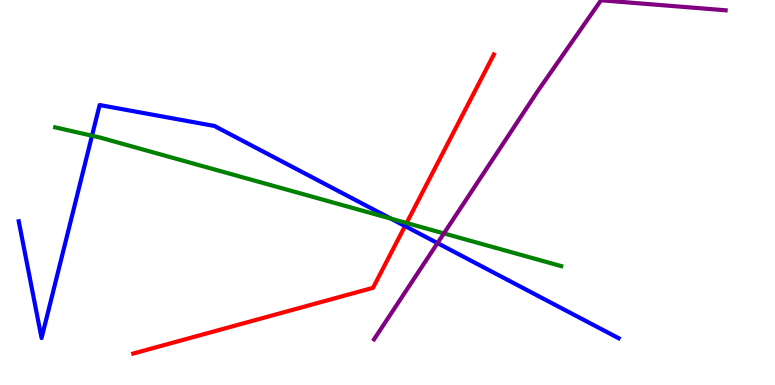[{'lines': ['blue', 'red'], 'intersections': [{'x': 5.23, 'y': 4.13}]}, {'lines': ['green', 'red'], 'intersections': [{'x': 5.25, 'y': 4.21}]}, {'lines': ['purple', 'red'], 'intersections': []}, {'lines': ['blue', 'green'], 'intersections': [{'x': 1.19, 'y': 6.47}, {'x': 5.04, 'y': 4.32}]}, {'lines': ['blue', 'purple'], 'intersections': [{'x': 5.65, 'y': 3.69}]}, {'lines': ['green', 'purple'], 'intersections': [{'x': 5.73, 'y': 3.94}]}]